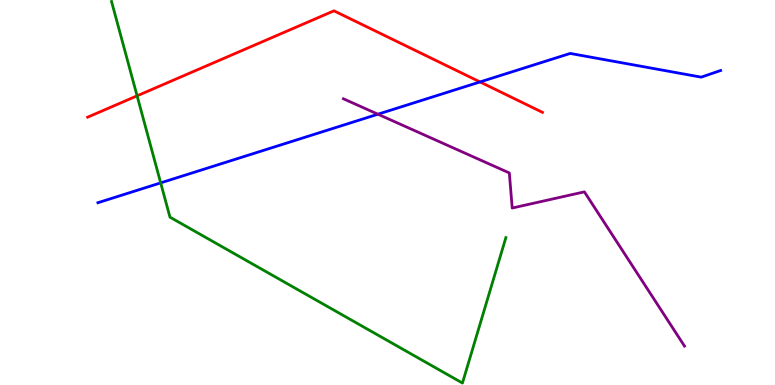[{'lines': ['blue', 'red'], 'intersections': [{'x': 6.19, 'y': 7.87}]}, {'lines': ['green', 'red'], 'intersections': [{'x': 1.77, 'y': 7.51}]}, {'lines': ['purple', 'red'], 'intersections': []}, {'lines': ['blue', 'green'], 'intersections': [{'x': 2.07, 'y': 5.25}]}, {'lines': ['blue', 'purple'], 'intersections': [{'x': 4.88, 'y': 7.03}]}, {'lines': ['green', 'purple'], 'intersections': []}]